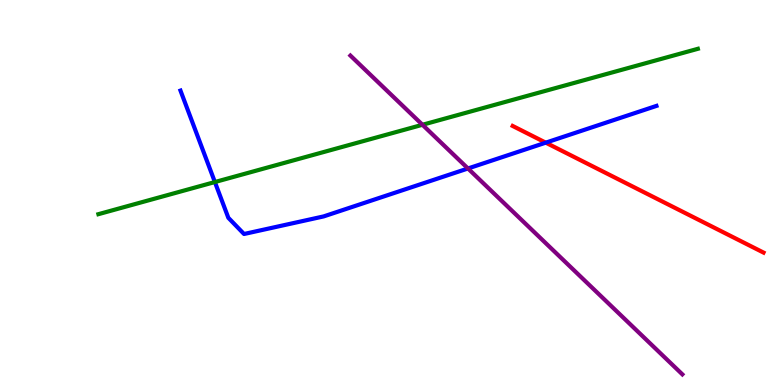[{'lines': ['blue', 'red'], 'intersections': [{'x': 7.04, 'y': 6.29}]}, {'lines': ['green', 'red'], 'intersections': []}, {'lines': ['purple', 'red'], 'intersections': []}, {'lines': ['blue', 'green'], 'intersections': [{'x': 2.77, 'y': 5.27}]}, {'lines': ['blue', 'purple'], 'intersections': [{'x': 6.04, 'y': 5.62}]}, {'lines': ['green', 'purple'], 'intersections': [{'x': 5.45, 'y': 6.76}]}]